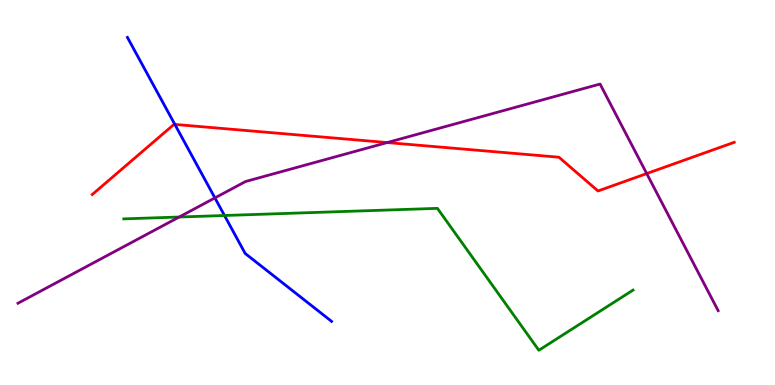[{'lines': ['blue', 'red'], 'intersections': [{'x': 2.26, 'y': 6.77}]}, {'lines': ['green', 'red'], 'intersections': []}, {'lines': ['purple', 'red'], 'intersections': [{'x': 5.0, 'y': 6.3}, {'x': 8.34, 'y': 5.49}]}, {'lines': ['blue', 'green'], 'intersections': [{'x': 2.9, 'y': 4.4}]}, {'lines': ['blue', 'purple'], 'intersections': [{'x': 2.77, 'y': 4.86}]}, {'lines': ['green', 'purple'], 'intersections': [{'x': 2.31, 'y': 4.36}]}]